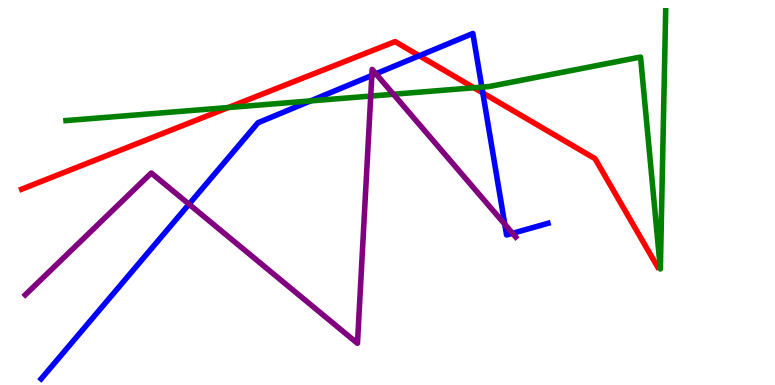[{'lines': ['blue', 'red'], 'intersections': [{'x': 5.41, 'y': 8.55}, {'x': 6.23, 'y': 7.59}]}, {'lines': ['green', 'red'], 'intersections': [{'x': 2.95, 'y': 7.21}, {'x': 6.12, 'y': 7.72}]}, {'lines': ['purple', 'red'], 'intersections': []}, {'lines': ['blue', 'green'], 'intersections': [{'x': 4.01, 'y': 7.38}, {'x': 6.22, 'y': 7.74}]}, {'lines': ['blue', 'purple'], 'intersections': [{'x': 2.44, 'y': 4.7}, {'x': 4.8, 'y': 8.04}, {'x': 4.85, 'y': 8.08}, {'x': 6.51, 'y': 4.18}, {'x': 6.61, 'y': 3.94}]}, {'lines': ['green', 'purple'], 'intersections': [{'x': 4.78, 'y': 7.5}, {'x': 5.08, 'y': 7.55}]}]